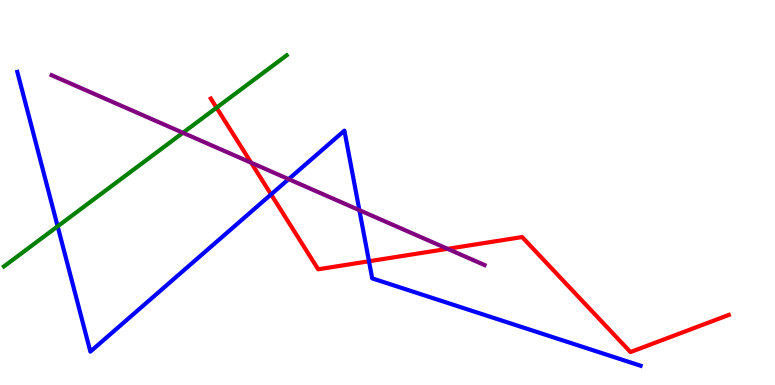[{'lines': ['blue', 'red'], 'intersections': [{'x': 3.5, 'y': 4.95}, {'x': 4.76, 'y': 3.21}]}, {'lines': ['green', 'red'], 'intersections': [{'x': 2.79, 'y': 7.2}]}, {'lines': ['purple', 'red'], 'intersections': [{'x': 3.24, 'y': 5.77}, {'x': 5.78, 'y': 3.54}]}, {'lines': ['blue', 'green'], 'intersections': [{'x': 0.744, 'y': 4.12}]}, {'lines': ['blue', 'purple'], 'intersections': [{'x': 3.72, 'y': 5.35}, {'x': 4.64, 'y': 4.54}]}, {'lines': ['green', 'purple'], 'intersections': [{'x': 2.36, 'y': 6.55}]}]